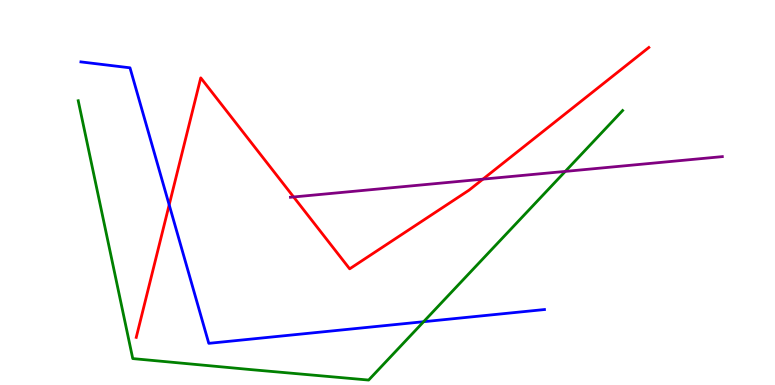[{'lines': ['blue', 'red'], 'intersections': [{'x': 2.18, 'y': 4.68}]}, {'lines': ['green', 'red'], 'intersections': []}, {'lines': ['purple', 'red'], 'intersections': [{'x': 3.79, 'y': 4.88}, {'x': 6.23, 'y': 5.35}]}, {'lines': ['blue', 'green'], 'intersections': [{'x': 5.47, 'y': 1.64}]}, {'lines': ['blue', 'purple'], 'intersections': []}, {'lines': ['green', 'purple'], 'intersections': [{'x': 7.29, 'y': 5.55}]}]